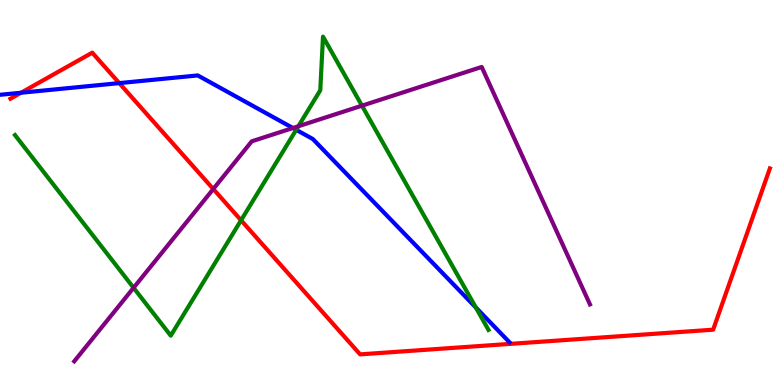[{'lines': ['blue', 'red'], 'intersections': [{'x': 0.271, 'y': 7.59}, {'x': 1.54, 'y': 7.84}]}, {'lines': ['green', 'red'], 'intersections': [{'x': 3.11, 'y': 4.28}]}, {'lines': ['purple', 'red'], 'intersections': [{'x': 2.75, 'y': 5.09}]}, {'lines': ['blue', 'green'], 'intersections': [{'x': 3.82, 'y': 6.63}, {'x': 6.14, 'y': 2.01}]}, {'lines': ['blue', 'purple'], 'intersections': [{'x': 3.78, 'y': 6.68}]}, {'lines': ['green', 'purple'], 'intersections': [{'x': 1.72, 'y': 2.52}, {'x': 3.85, 'y': 6.72}, {'x': 4.67, 'y': 7.26}]}]